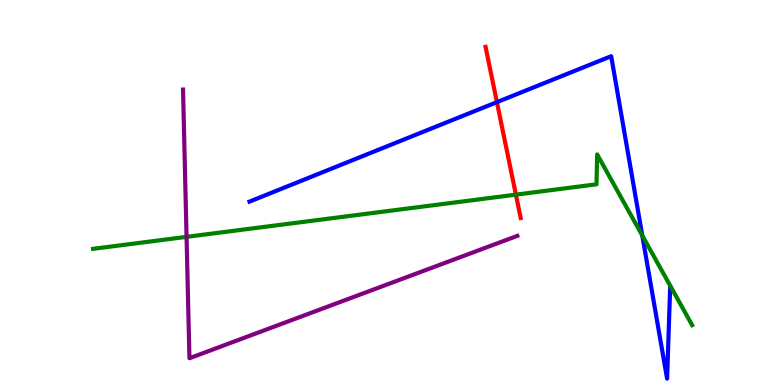[{'lines': ['blue', 'red'], 'intersections': [{'x': 6.41, 'y': 7.35}]}, {'lines': ['green', 'red'], 'intersections': [{'x': 6.66, 'y': 4.94}]}, {'lines': ['purple', 'red'], 'intersections': []}, {'lines': ['blue', 'green'], 'intersections': [{'x': 8.29, 'y': 3.88}]}, {'lines': ['blue', 'purple'], 'intersections': []}, {'lines': ['green', 'purple'], 'intersections': [{'x': 2.41, 'y': 3.85}]}]